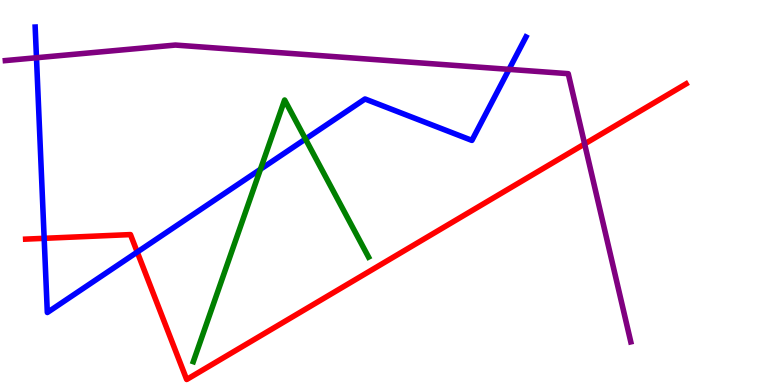[{'lines': ['blue', 'red'], 'intersections': [{'x': 0.57, 'y': 3.81}, {'x': 1.77, 'y': 3.45}]}, {'lines': ['green', 'red'], 'intersections': []}, {'lines': ['purple', 'red'], 'intersections': [{'x': 7.54, 'y': 6.26}]}, {'lines': ['blue', 'green'], 'intersections': [{'x': 3.36, 'y': 5.6}, {'x': 3.94, 'y': 6.39}]}, {'lines': ['blue', 'purple'], 'intersections': [{'x': 0.471, 'y': 8.5}, {'x': 6.57, 'y': 8.2}]}, {'lines': ['green', 'purple'], 'intersections': []}]